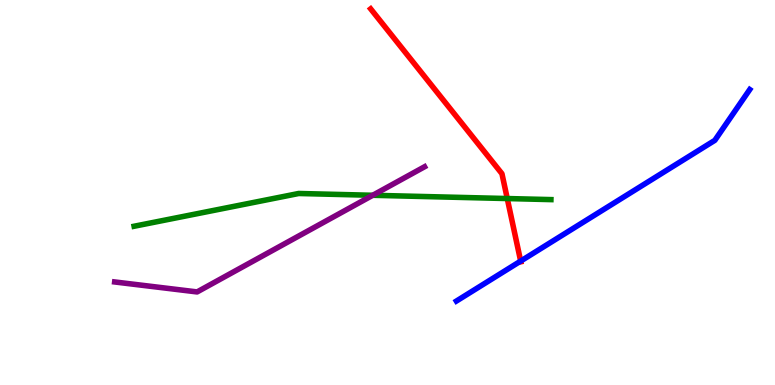[{'lines': ['blue', 'red'], 'intersections': [{'x': 6.72, 'y': 3.22}]}, {'lines': ['green', 'red'], 'intersections': [{'x': 6.55, 'y': 4.84}]}, {'lines': ['purple', 'red'], 'intersections': []}, {'lines': ['blue', 'green'], 'intersections': []}, {'lines': ['blue', 'purple'], 'intersections': []}, {'lines': ['green', 'purple'], 'intersections': [{'x': 4.81, 'y': 4.93}]}]